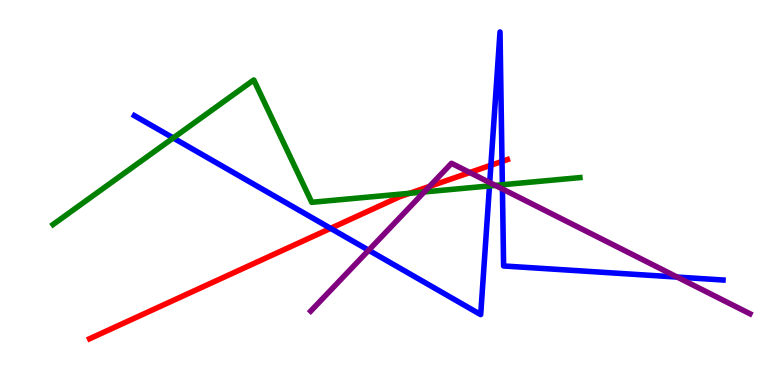[{'lines': ['blue', 'red'], 'intersections': [{'x': 4.27, 'y': 4.07}, {'x': 6.33, 'y': 5.71}, {'x': 6.48, 'y': 5.81}]}, {'lines': ['green', 'red'], 'intersections': [{'x': 5.29, 'y': 4.98}]}, {'lines': ['purple', 'red'], 'intersections': [{'x': 5.54, 'y': 5.16}, {'x': 6.06, 'y': 5.52}]}, {'lines': ['blue', 'green'], 'intersections': [{'x': 2.24, 'y': 6.42}, {'x': 6.32, 'y': 5.17}, {'x': 6.48, 'y': 5.2}]}, {'lines': ['blue', 'purple'], 'intersections': [{'x': 4.76, 'y': 3.5}, {'x': 6.32, 'y': 5.26}, {'x': 6.48, 'y': 5.09}, {'x': 8.74, 'y': 2.8}]}, {'lines': ['green', 'purple'], 'intersections': [{'x': 5.47, 'y': 5.01}, {'x': 6.39, 'y': 5.18}]}]